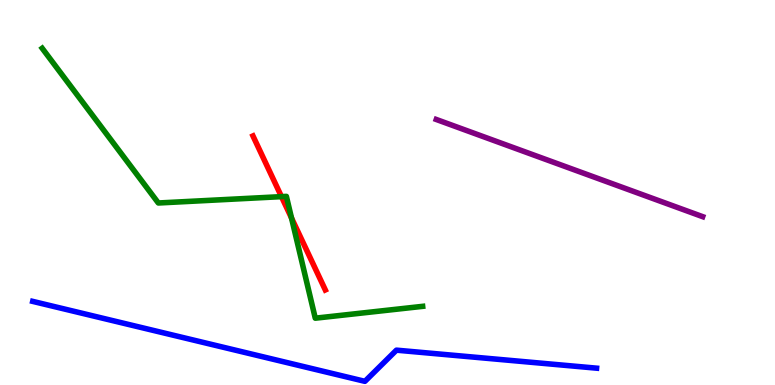[{'lines': ['blue', 'red'], 'intersections': []}, {'lines': ['green', 'red'], 'intersections': [{'x': 3.63, 'y': 4.89}, {'x': 3.76, 'y': 4.34}]}, {'lines': ['purple', 'red'], 'intersections': []}, {'lines': ['blue', 'green'], 'intersections': []}, {'lines': ['blue', 'purple'], 'intersections': []}, {'lines': ['green', 'purple'], 'intersections': []}]